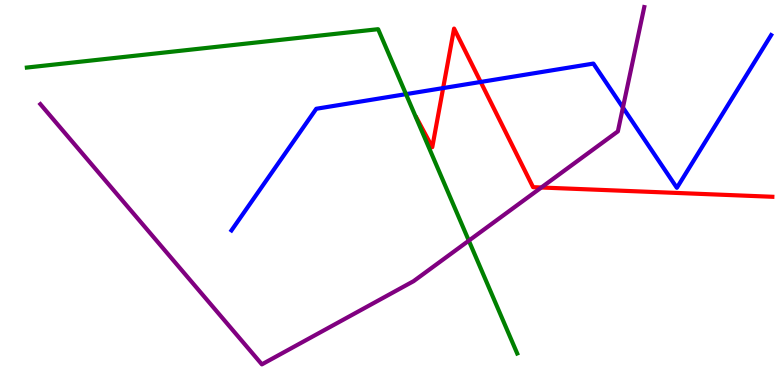[{'lines': ['blue', 'red'], 'intersections': [{'x': 5.72, 'y': 7.71}, {'x': 6.2, 'y': 7.87}]}, {'lines': ['green', 'red'], 'intersections': []}, {'lines': ['purple', 'red'], 'intersections': [{'x': 6.98, 'y': 5.13}]}, {'lines': ['blue', 'green'], 'intersections': [{'x': 5.24, 'y': 7.55}]}, {'lines': ['blue', 'purple'], 'intersections': [{'x': 8.04, 'y': 7.21}]}, {'lines': ['green', 'purple'], 'intersections': [{'x': 6.05, 'y': 3.75}]}]